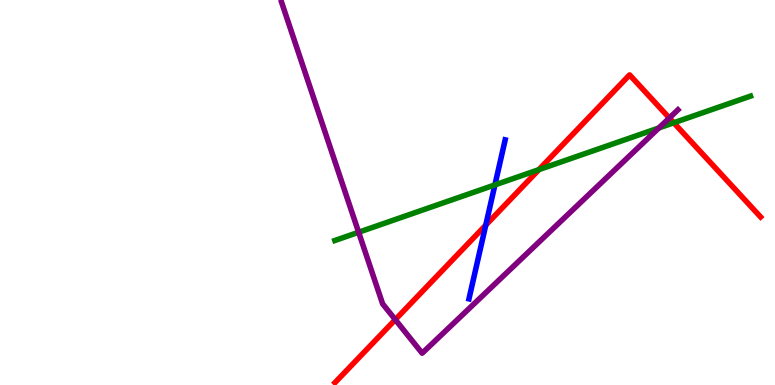[{'lines': ['blue', 'red'], 'intersections': [{'x': 6.27, 'y': 4.15}]}, {'lines': ['green', 'red'], 'intersections': [{'x': 6.95, 'y': 5.59}, {'x': 8.69, 'y': 6.81}]}, {'lines': ['purple', 'red'], 'intersections': [{'x': 5.1, 'y': 1.7}, {'x': 8.64, 'y': 6.94}]}, {'lines': ['blue', 'green'], 'intersections': [{'x': 6.39, 'y': 5.2}]}, {'lines': ['blue', 'purple'], 'intersections': []}, {'lines': ['green', 'purple'], 'intersections': [{'x': 4.63, 'y': 3.97}, {'x': 8.5, 'y': 6.68}]}]